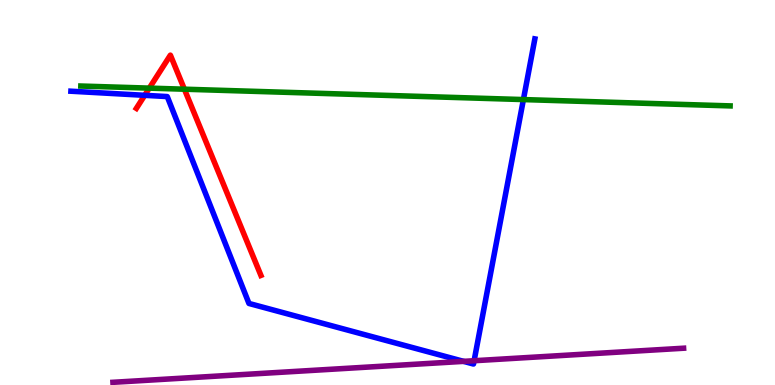[{'lines': ['blue', 'red'], 'intersections': [{'x': 1.87, 'y': 7.52}]}, {'lines': ['green', 'red'], 'intersections': [{'x': 1.93, 'y': 7.71}, {'x': 2.38, 'y': 7.68}]}, {'lines': ['purple', 'red'], 'intersections': []}, {'lines': ['blue', 'green'], 'intersections': [{'x': 6.75, 'y': 7.41}]}, {'lines': ['blue', 'purple'], 'intersections': [{'x': 5.98, 'y': 0.614}, {'x': 6.12, 'y': 0.63}]}, {'lines': ['green', 'purple'], 'intersections': []}]